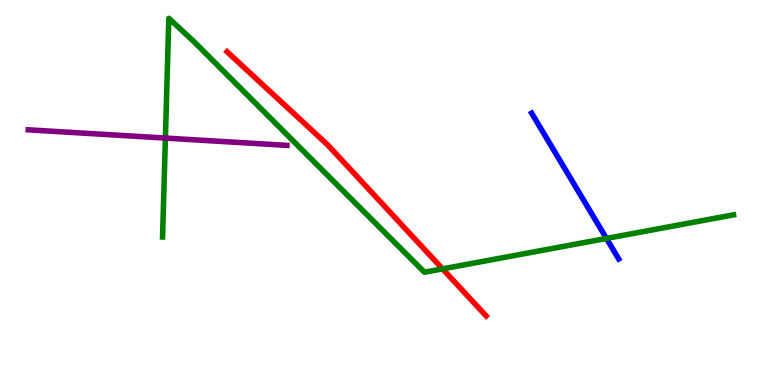[{'lines': ['blue', 'red'], 'intersections': []}, {'lines': ['green', 'red'], 'intersections': [{'x': 5.71, 'y': 3.02}]}, {'lines': ['purple', 'red'], 'intersections': []}, {'lines': ['blue', 'green'], 'intersections': [{'x': 7.83, 'y': 3.81}]}, {'lines': ['blue', 'purple'], 'intersections': []}, {'lines': ['green', 'purple'], 'intersections': [{'x': 2.13, 'y': 6.41}]}]